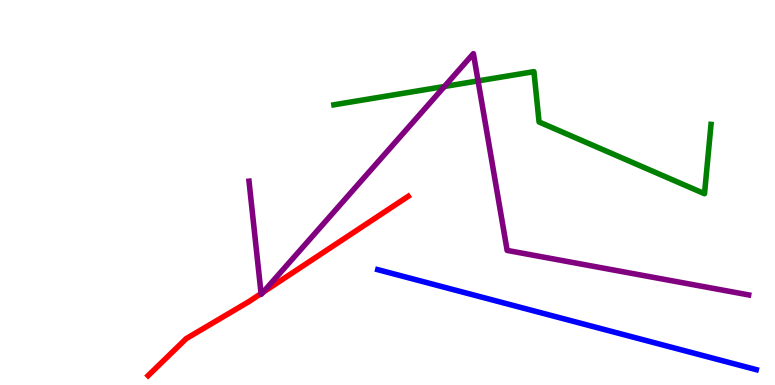[{'lines': ['blue', 'red'], 'intersections': []}, {'lines': ['green', 'red'], 'intersections': []}, {'lines': ['purple', 'red'], 'intersections': [{'x': 3.37, 'y': 2.37}, {'x': 3.39, 'y': 2.41}]}, {'lines': ['blue', 'green'], 'intersections': []}, {'lines': ['blue', 'purple'], 'intersections': []}, {'lines': ['green', 'purple'], 'intersections': [{'x': 5.73, 'y': 7.75}, {'x': 6.17, 'y': 7.9}]}]